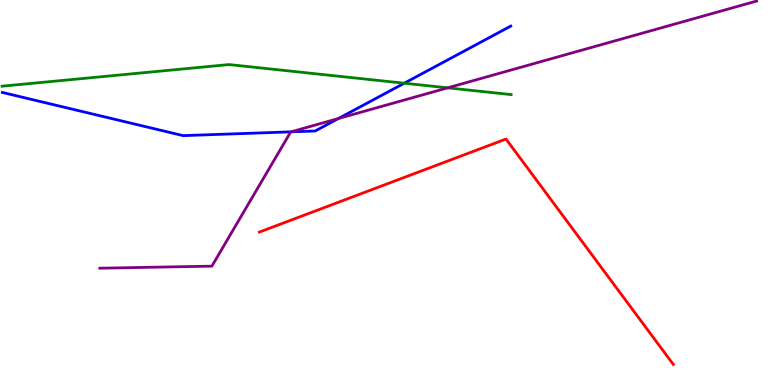[{'lines': ['blue', 'red'], 'intersections': []}, {'lines': ['green', 'red'], 'intersections': []}, {'lines': ['purple', 'red'], 'intersections': []}, {'lines': ['blue', 'green'], 'intersections': [{'x': 5.22, 'y': 7.84}]}, {'lines': ['blue', 'purple'], 'intersections': [{'x': 3.76, 'y': 6.58}, {'x': 4.37, 'y': 6.92}]}, {'lines': ['green', 'purple'], 'intersections': [{'x': 5.78, 'y': 7.72}]}]